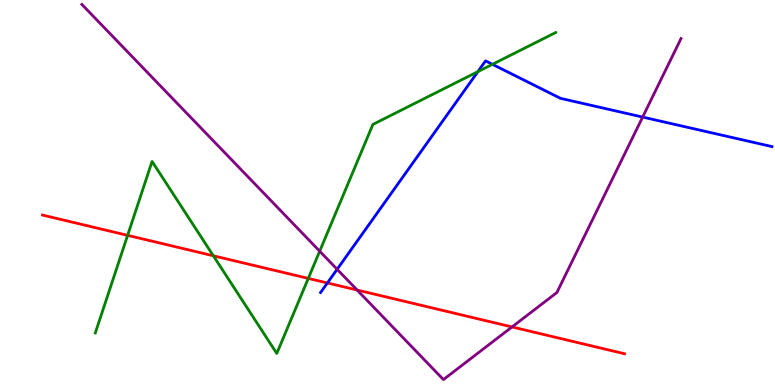[{'lines': ['blue', 'red'], 'intersections': [{'x': 4.22, 'y': 2.65}]}, {'lines': ['green', 'red'], 'intersections': [{'x': 1.65, 'y': 3.89}, {'x': 2.75, 'y': 3.36}, {'x': 3.98, 'y': 2.77}]}, {'lines': ['purple', 'red'], 'intersections': [{'x': 4.61, 'y': 2.47}, {'x': 6.61, 'y': 1.51}]}, {'lines': ['blue', 'green'], 'intersections': [{'x': 6.17, 'y': 8.14}, {'x': 6.35, 'y': 8.33}]}, {'lines': ['blue', 'purple'], 'intersections': [{'x': 4.35, 'y': 3.01}, {'x': 8.29, 'y': 6.96}]}, {'lines': ['green', 'purple'], 'intersections': [{'x': 4.13, 'y': 3.48}]}]